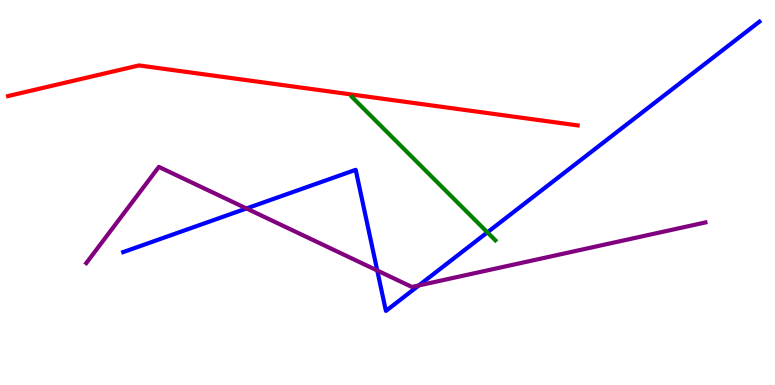[{'lines': ['blue', 'red'], 'intersections': []}, {'lines': ['green', 'red'], 'intersections': []}, {'lines': ['purple', 'red'], 'intersections': []}, {'lines': ['blue', 'green'], 'intersections': [{'x': 6.29, 'y': 3.97}]}, {'lines': ['blue', 'purple'], 'intersections': [{'x': 3.18, 'y': 4.59}, {'x': 4.87, 'y': 2.97}, {'x': 5.4, 'y': 2.59}]}, {'lines': ['green', 'purple'], 'intersections': []}]